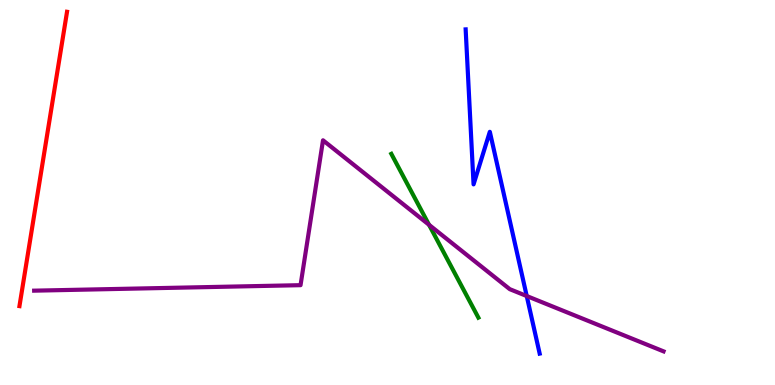[{'lines': ['blue', 'red'], 'intersections': []}, {'lines': ['green', 'red'], 'intersections': []}, {'lines': ['purple', 'red'], 'intersections': []}, {'lines': ['blue', 'green'], 'intersections': []}, {'lines': ['blue', 'purple'], 'intersections': [{'x': 6.8, 'y': 2.31}]}, {'lines': ['green', 'purple'], 'intersections': [{'x': 5.54, 'y': 4.16}]}]